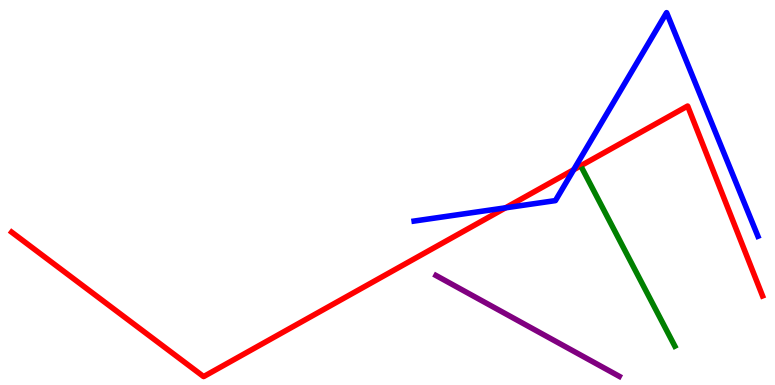[{'lines': ['blue', 'red'], 'intersections': [{'x': 6.52, 'y': 4.6}, {'x': 7.4, 'y': 5.59}]}, {'lines': ['green', 'red'], 'intersections': []}, {'lines': ['purple', 'red'], 'intersections': []}, {'lines': ['blue', 'green'], 'intersections': []}, {'lines': ['blue', 'purple'], 'intersections': []}, {'lines': ['green', 'purple'], 'intersections': []}]